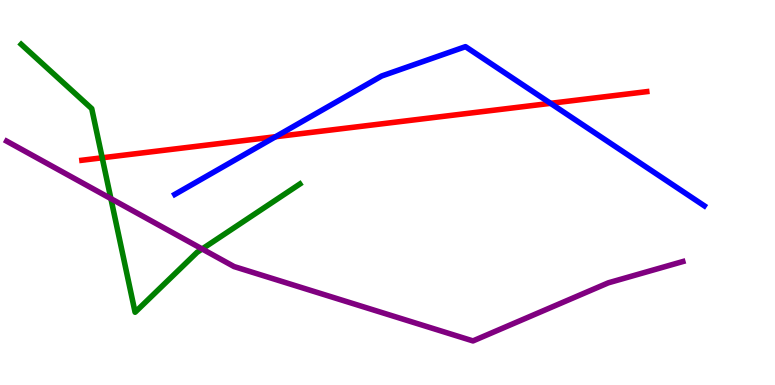[{'lines': ['blue', 'red'], 'intersections': [{'x': 3.56, 'y': 6.45}, {'x': 7.1, 'y': 7.32}]}, {'lines': ['green', 'red'], 'intersections': [{'x': 1.32, 'y': 5.9}]}, {'lines': ['purple', 'red'], 'intersections': []}, {'lines': ['blue', 'green'], 'intersections': []}, {'lines': ['blue', 'purple'], 'intersections': []}, {'lines': ['green', 'purple'], 'intersections': [{'x': 1.43, 'y': 4.84}, {'x': 2.61, 'y': 3.53}]}]